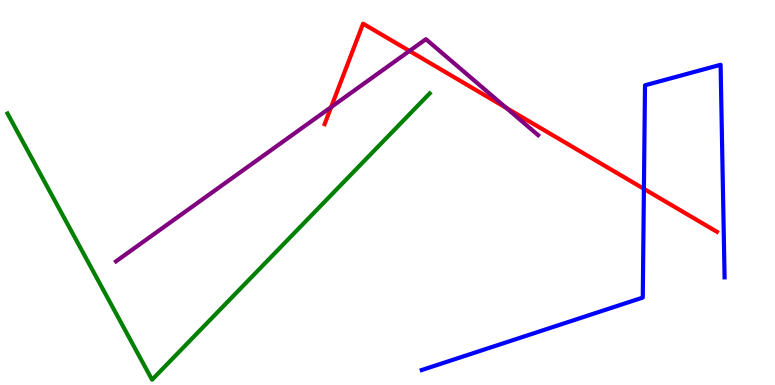[{'lines': ['blue', 'red'], 'intersections': [{'x': 8.31, 'y': 5.09}]}, {'lines': ['green', 'red'], 'intersections': []}, {'lines': ['purple', 'red'], 'intersections': [{'x': 4.27, 'y': 7.22}, {'x': 5.28, 'y': 8.68}, {'x': 6.53, 'y': 7.2}]}, {'lines': ['blue', 'green'], 'intersections': []}, {'lines': ['blue', 'purple'], 'intersections': []}, {'lines': ['green', 'purple'], 'intersections': []}]